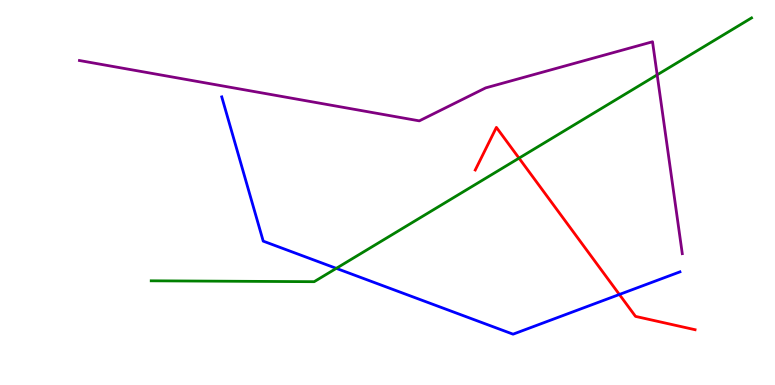[{'lines': ['blue', 'red'], 'intersections': [{'x': 7.99, 'y': 2.35}]}, {'lines': ['green', 'red'], 'intersections': [{'x': 6.7, 'y': 5.89}]}, {'lines': ['purple', 'red'], 'intersections': []}, {'lines': ['blue', 'green'], 'intersections': [{'x': 4.34, 'y': 3.03}]}, {'lines': ['blue', 'purple'], 'intersections': []}, {'lines': ['green', 'purple'], 'intersections': [{'x': 8.48, 'y': 8.06}]}]